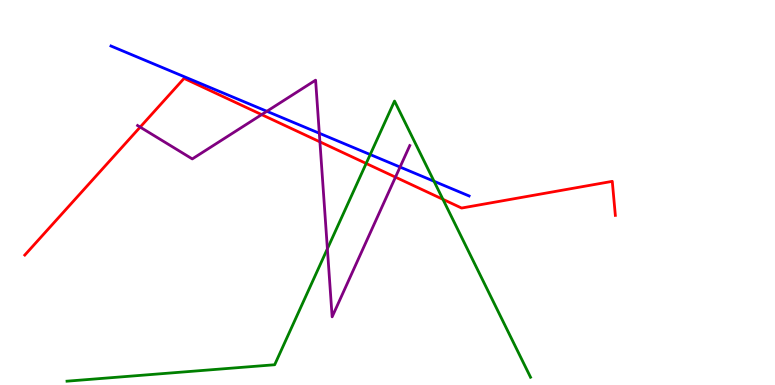[{'lines': ['blue', 'red'], 'intersections': []}, {'lines': ['green', 'red'], 'intersections': [{'x': 4.72, 'y': 5.75}, {'x': 5.72, 'y': 4.82}]}, {'lines': ['purple', 'red'], 'intersections': [{'x': 1.81, 'y': 6.7}, {'x': 3.38, 'y': 7.02}, {'x': 4.13, 'y': 6.32}, {'x': 5.1, 'y': 5.4}]}, {'lines': ['blue', 'green'], 'intersections': [{'x': 4.78, 'y': 5.99}, {'x': 5.6, 'y': 5.29}]}, {'lines': ['blue', 'purple'], 'intersections': [{'x': 3.44, 'y': 7.11}, {'x': 4.12, 'y': 6.54}, {'x': 5.16, 'y': 5.66}]}, {'lines': ['green', 'purple'], 'intersections': [{'x': 4.22, 'y': 3.54}]}]